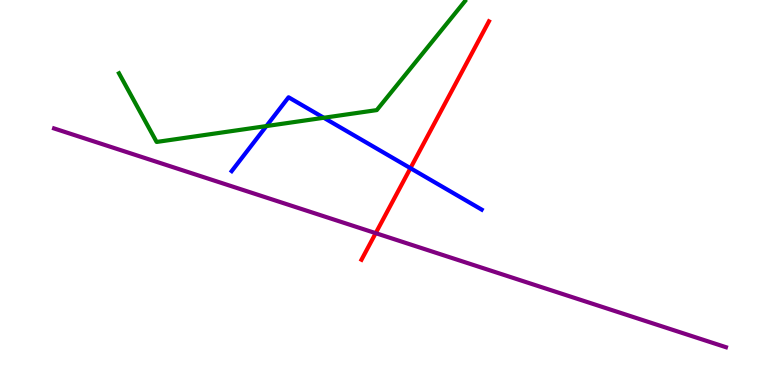[{'lines': ['blue', 'red'], 'intersections': [{'x': 5.3, 'y': 5.63}]}, {'lines': ['green', 'red'], 'intersections': []}, {'lines': ['purple', 'red'], 'intersections': [{'x': 4.85, 'y': 3.94}]}, {'lines': ['blue', 'green'], 'intersections': [{'x': 3.44, 'y': 6.73}, {'x': 4.18, 'y': 6.94}]}, {'lines': ['blue', 'purple'], 'intersections': []}, {'lines': ['green', 'purple'], 'intersections': []}]